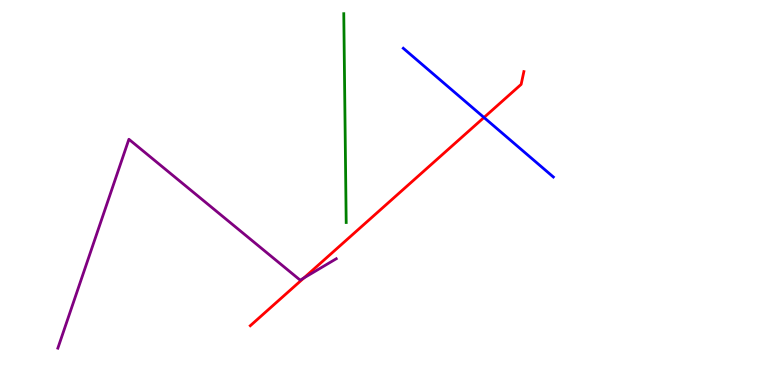[{'lines': ['blue', 'red'], 'intersections': [{'x': 6.24, 'y': 6.95}]}, {'lines': ['green', 'red'], 'intersections': []}, {'lines': ['purple', 'red'], 'intersections': [{'x': 3.92, 'y': 2.78}]}, {'lines': ['blue', 'green'], 'intersections': []}, {'lines': ['blue', 'purple'], 'intersections': []}, {'lines': ['green', 'purple'], 'intersections': []}]